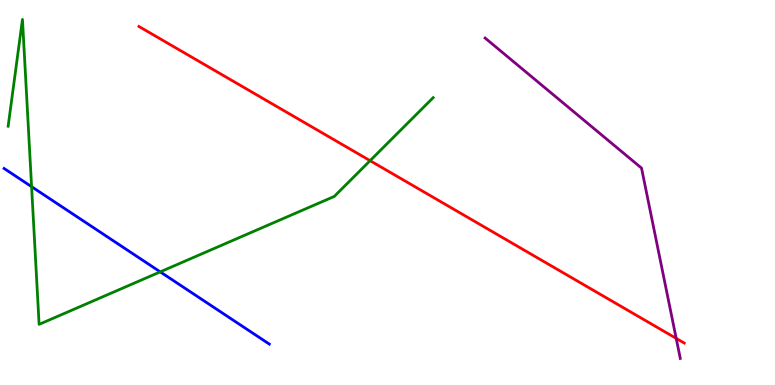[{'lines': ['blue', 'red'], 'intersections': []}, {'lines': ['green', 'red'], 'intersections': [{'x': 4.78, 'y': 5.83}]}, {'lines': ['purple', 'red'], 'intersections': [{'x': 8.73, 'y': 1.21}]}, {'lines': ['blue', 'green'], 'intersections': [{'x': 0.408, 'y': 5.15}, {'x': 2.07, 'y': 2.94}]}, {'lines': ['blue', 'purple'], 'intersections': []}, {'lines': ['green', 'purple'], 'intersections': []}]